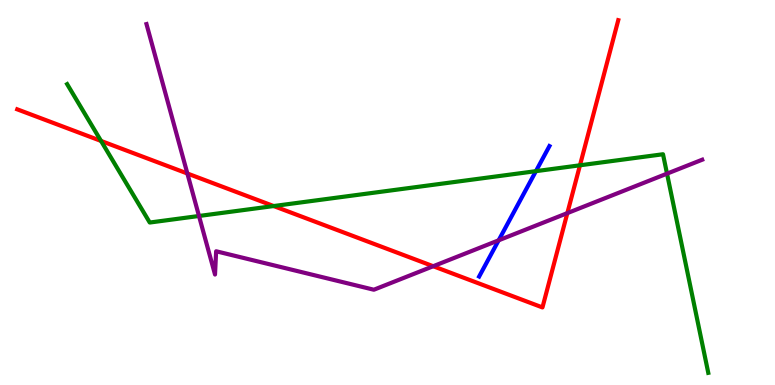[{'lines': ['blue', 'red'], 'intersections': []}, {'lines': ['green', 'red'], 'intersections': [{'x': 1.3, 'y': 6.34}, {'x': 3.53, 'y': 4.65}, {'x': 7.48, 'y': 5.71}]}, {'lines': ['purple', 'red'], 'intersections': [{'x': 2.42, 'y': 5.49}, {'x': 5.59, 'y': 3.09}, {'x': 7.32, 'y': 4.46}]}, {'lines': ['blue', 'green'], 'intersections': [{'x': 6.92, 'y': 5.55}]}, {'lines': ['blue', 'purple'], 'intersections': [{'x': 6.43, 'y': 3.76}]}, {'lines': ['green', 'purple'], 'intersections': [{'x': 2.57, 'y': 4.39}, {'x': 8.61, 'y': 5.49}]}]